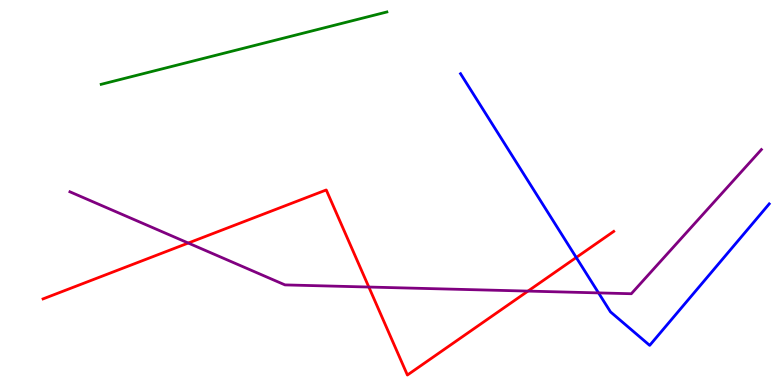[{'lines': ['blue', 'red'], 'intersections': [{'x': 7.44, 'y': 3.31}]}, {'lines': ['green', 'red'], 'intersections': []}, {'lines': ['purple', 'red'], 'intersections': [{'x': 2.43, 'y': 3.69}, {'x': 4.76, 'y': 2.54}, {'x': 6.81, 'y': 2.44}]}, {'lines': ['blue', 'green'], 'intersections': []}, {'lines': ['blue', 'purple'], 'intersections': [{'x': 7.72, 'y': 2.39}]}, {'lines': ['green', 'purple'], 'intersections': []}]